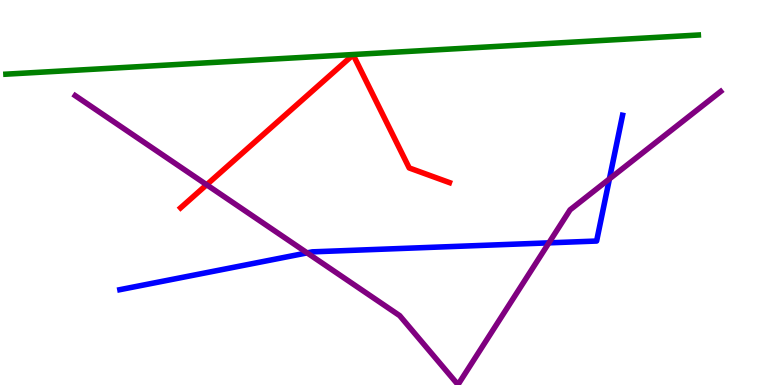[{'lines': ['blue', 'red'], 'intersections': []}, {'lines': ['green', 'red'], 'intersections': []}, {'lines': ['purple', 'red'], 'intersections': [{'x': 2.67, 'y': 5.2}]}, {'lines': ['blue', 'green'], 'intersections': []}, {'lines': ['blue', 'purple'], 'intersections': [{'x': 3.96, 'y': 3.43}, {'x': 7.08, 'y': 3.69}, {'x': 7.86, 'y': 5.35}]}, {'lines': ['green', 'purple'], 'intersections': []}]